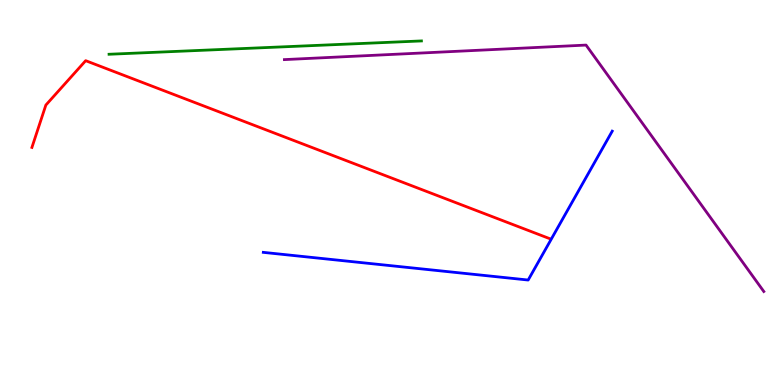[{'lines': ['blue', 'red'], 'intersections': []}, {'lines': ['green', 'red'], 'intersections': []}, {'lines': ['purple', 'red'], 'intersections': []}, {'lines': ['blue', 'green'], 'intersections': []}, {'lines': ['blue', 'purple'], 'intersections': []}, {'lines': ['green', 'purple'], 'intersections': []}]